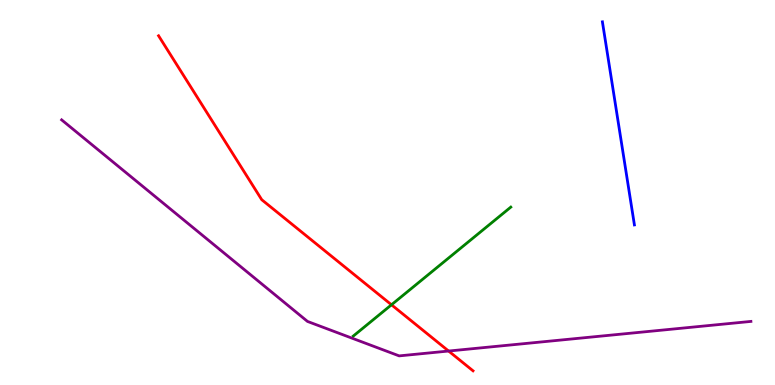[{'lines': ['blue', 'red'], 'intersections': []}, {'lines': ['green', 'red'], 'intersections': [{'x': 5.05, 'y': 2.08}]}, {'lines': ['purple', 'red'], 'intersections': [{'x': 5.79, 'y': 0.882}]}, {'lines': ['blue', 'green'], 'intersections': []}, {'lines': ['blue', 'purple'], 'intersections': []}, {'lines': ['green', 'purple'], 'intersections': []}]